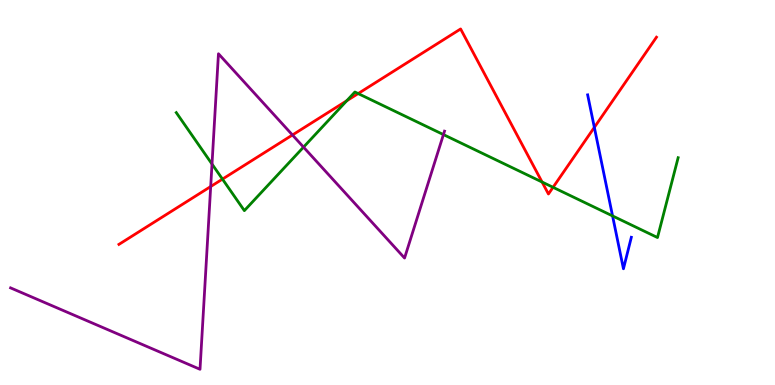[{'lines': ['blue', 'red'], 'intersections': [{'x': 7.67, 'y': 6.69}]}, {'lines': ['green', 'red'], 'intersections': [{'x': 2.87, 'y': 5.35}, {'x': 4.47, 'y': 7.38}, {'x': 4.62, 'y': 7.57}, {'x': 6.99, 'y': 5.27}, {'x': 7.14, 'y': 5.13}]}, {'lines': ['purple', 'red'], 'intersections': [{'x': 2.72, 'y': 5.16}, {'x': 3.77, 'y': 6.49}]}, {'lines': ['blue', 'green'], 'intersections': [{'x': 7.9, 'y': 4.39}]}, {'lines': ['blue', 'purple'], 'intersections': []}, {'lines': ['green', 'purple'], 'intersections': [{'x': 2.74, 'y': 5.74}, {'x': 3.92, 'y': 6.18}, {'x': 5.72, 'y': 6.5}]}]